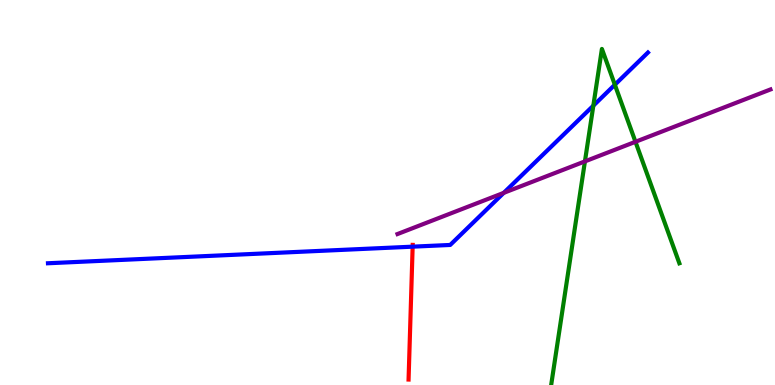[{'lines': ['blue', 'red'], 'intersections': [{'x': 5.32, 'y': 3.59}]}, {'lines': ['green', 'red'], 'intersections': []}, {'lines': ['purple', 'red'], 'intersections': []}, {'lines': ['blue', 'green'], 'intersections': [{'x': 7.66, 'y': 7.26}, {'x': 7.93, 'y': 7.8}]}, {'lines': ['blue', 'purple'], 'intersections': [{'x': 6.5, 'y': 4.99}]}, {'lines': ['green', 'purple'], 'intersections': [{'x': 7.55, 'y': 5.81}, {'x': 8.2, 'y': 6.32}]}]